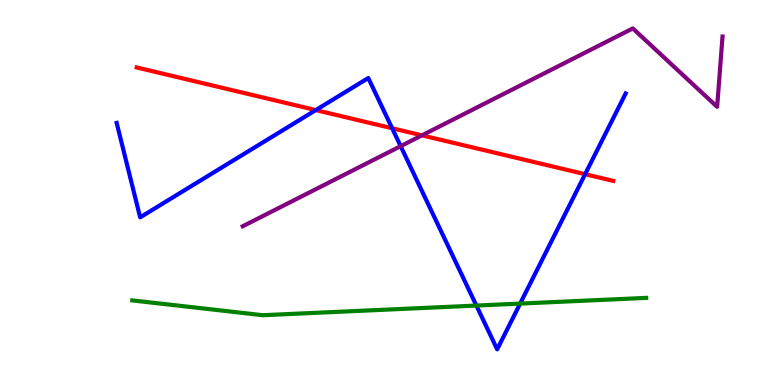[{'lines': ['blue', 'red'], 'intersections': [{'x': 4.07, 'y': 7.14}, {'x': 5.06, 'y': 6.67}, {'x': 7.55, 'y': 5.48}]}, {'lines': ['green', 'red'], 'intersections': []}, {'lines': ['purple', 'red'], 'intersections': [{'x': 5.44, 'y': 6.48}]}, {'lines': ['blue', 'green'], 'intersections': [{'x': 6.15, 'y': 2.06}, {'x': 6.71, 'y': 2.11}]}, {'lines': ['blue', 'purple'], 'intersections': [{'x': 5.17, 'y': 6.2}]}, {'lines': ['green', 'purple'], 'intersections': []}]